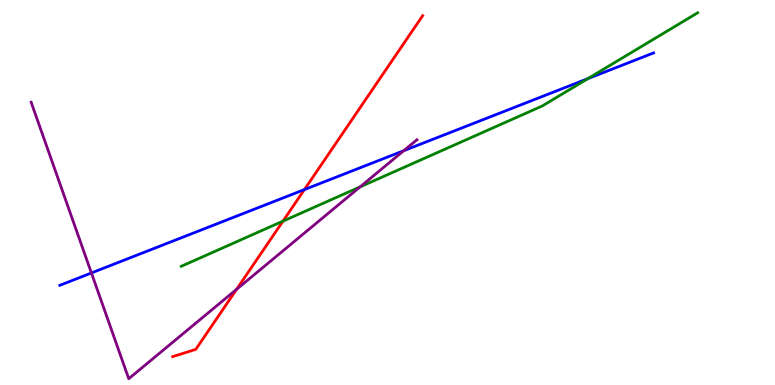[{'lines': ['blue', 'red'], 'intersections': [{'x': 3.93, 'y': 5.08}]}, {'lines': ['green', 'red'], 'intersections': [{'x': 3.65, 'y': 4.26}]}, {'lines': ['purple', 'red'], 'intersections': [{'x': 3.05, 'y': 2.49}]}, {'lines': ['blue', 'green'], 'intersections': [{'x': 7.59, 'y': 7.96}]}, {'lines': ['blue', 'purple'], 'intersections': [{'x': 1.18, 'y': 2.91}, {'x': 5.21, 'y': 6.09}]}, {'lines': ['green', 'purple'], 'intersections': [{'x': 4.65, 'y': 5.15}]}]